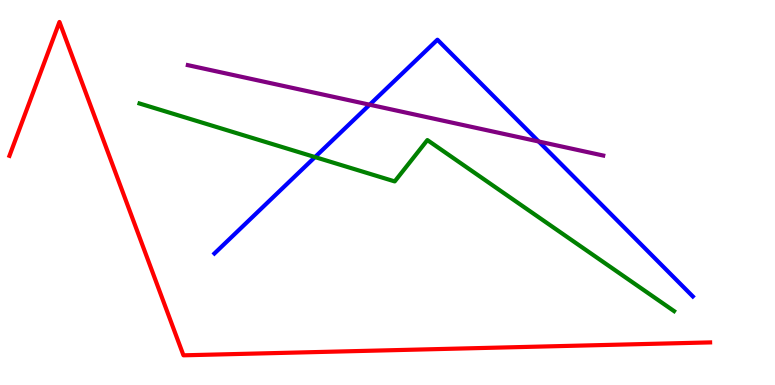[{'lines': ['blue', 'red'], 'intersections': []}, {'lines': ['green', 'red'], 'intersections': []}, {'lines': ['purple', 'red'], 'intersections': []}, {'lines': ['blue', 'green'], 'intersections': [{'x': 4.06, 'y': 5.92}]}, {'lines': ['blue', 'purple'], 'intersections': [{'x': 4.77, 'y': 7.28}, {'x': 6.95, 'y': 6.32}]}, {'lines': ['green', 'purple'], 'intersections': []}]